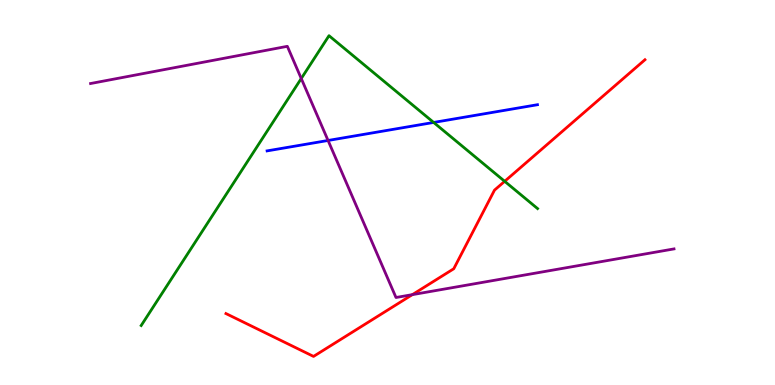[{'lines': ['blue', 'red'], 'intersections': []}, {'lines': ['green', 'red'], 'intersections': [{'x': 6.51, 'y': 5.29}]}, {'lines': ['purple', 'red'], 'intersections': [{'x': 5.32, 'y': 2.35}]}, {'lines': ['blue', 'green'], 'intersections': [{'x': 5.6, 'y': 6.82}]}, {'lines': ['blue', 'purple'], 'intersections': [{'x': 4.23, 'y': 6.35}]}, {'lines': ['green', 'purple'], 'intersections': [{'x': 3.89, 'y': 7.96}]}]